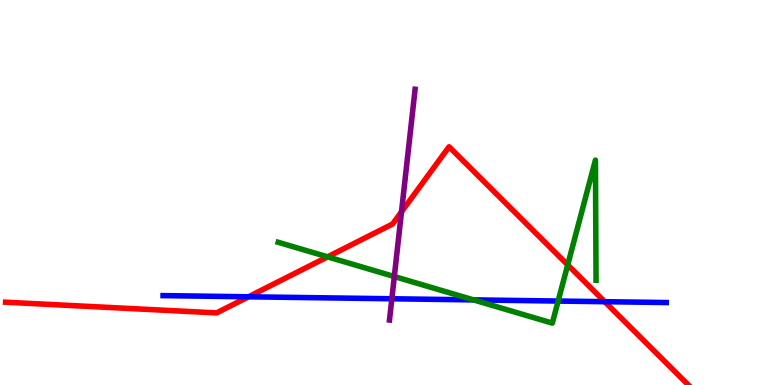[{'lines': ['blue', 'red'], 'intersections': [{'x': 3.21, 'y': 2.29}, {'x': 7.8, 'y': 2.16}]}, {'lines': ['green', 'red'], 'intersections': [{'x': 4.23, 'y': 3.33}, {'x': 7.33, 'y': 3.12}]}, {'lines': ['purple', 'red'], 'intersections': [{'x': 5.18, 'y': 4.5}]}, {'lines': ['blue', 'green'], 'intersections': [{'x': 6.11, 'y': 2.21}, {'x': 7.2, 'y': 2.18}]}, {'lines': ['blue', 'purple'], 'intersections': [{'x': 5.06, 'y': 2.24}]}, {'lines': ['green', 'purple'], 'intersections': [{'x': 5.09, 'y': 2.82}]}]